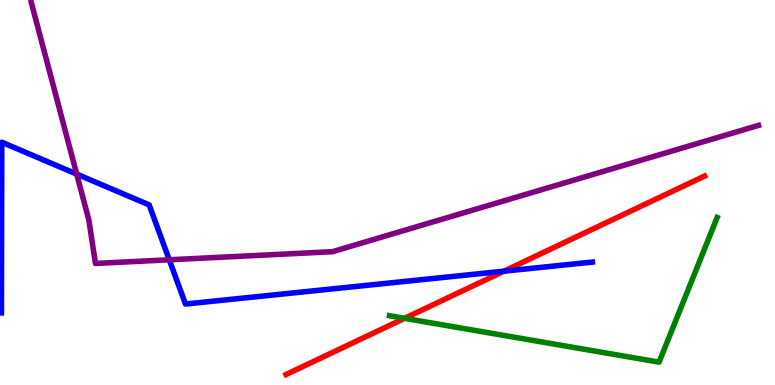[{'lines': ['blue', 'red'], 'intersections': [{'x': 6.5, 'y': 2.96}]}, {'lines': ['green', 'red'], 'intersections': [{'x': 5.22, 'y': 1.73}]}, {'lines': ['purple', 'red'], 'intersections': []}, {'lines': ['blue', 'green'], 'intersections': []}, {'lines': ['blue', 'purple'], 'intersections': [{'x': 0.99, 'y': 5.48}, {'x': 2.18, 'y': 3.25}]}, {'lines': ['green', 'purple'], 'intersections': []}]